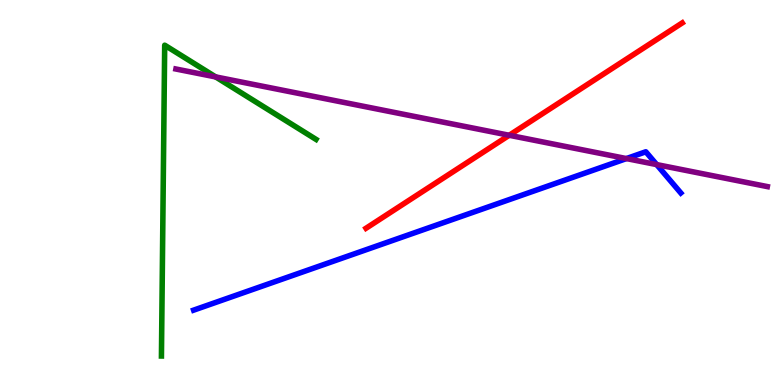[{'lines': ['blue', 'red'], 'intersections': []}, {'lines': ['green', 'red'], 'intersections': []}, {'lines': ['purple', 'red'], 'intersections': [{'x': 6.57, 'y': 6.49}]}, {'lines': ['blue', 'green'], 'intersections': []}, {'lines': ['blue', 'purple'], 'intersections': [{'x': 8.08, 'y': 5.88}, {'x': 8.47, 'y': 5.72}]}, {'lines': ['green', 'purple'], 'intersections': [{'x': 2.78, 'y': 8.0}]}]